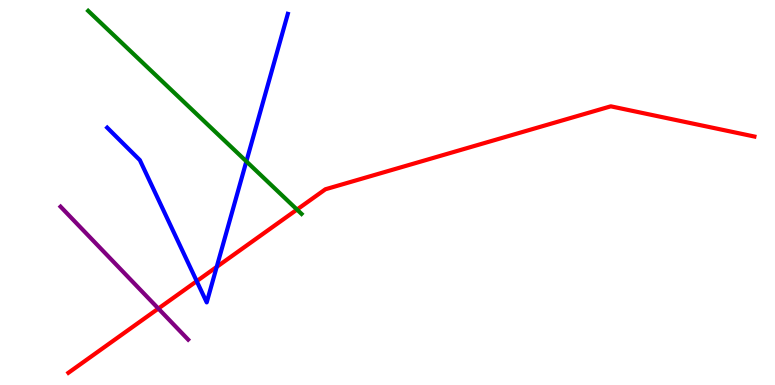[{'lines': ['blue', 'red'], 'intersections': [{'x': 2.54, 'y': 2.7}, {'x': 2.8, 'y': 3.07}]}, {'lines': ['green', 'red'], 'intersections': [{'x': 3.83, 'y': 4.56}]}, {'lines': ['purple', 'red'], 'intersections': [{'x': 2.04, 'y': 1.99}]}, {'lines': ['blue', 'green'], 'intersections': [{'x': 3.18, 'y': 5.81}]}, {'lines': ['blue', 'purple'], 'intersections': []}, {'lines': ['green', 'purple'], 'intersections': []}]